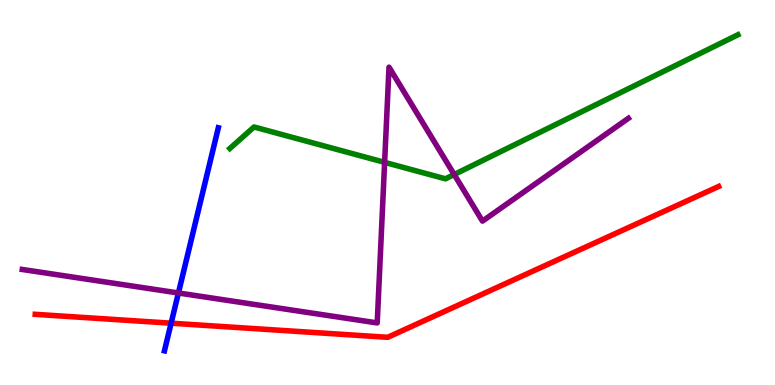[{'lines': ['blue', 'red'], 'intersections': [{'x': 2.21, 'y': 1.61}]}, {'lines': ['green', 'red'], 'intersections': []}, {'lines': ['purple', 'red'], 'intersections': []}, {'lines': ['blue', 'green'], 'intersections': []}, {'lines': ['blue', 'purple'], 'intersections': [{'x': 2.3, 'y': 2.39}]}, {'lines': ['green', 'purple'], 'intersections': [{'x': 4.96, 'y': 5.78}, {'x': 5.86, 'y': 5.47}]}]